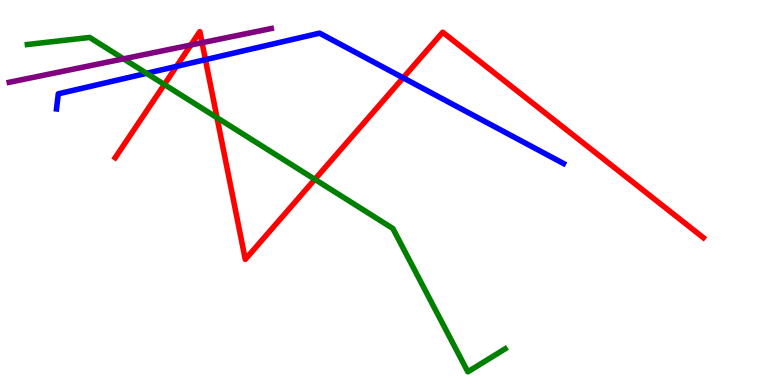[{'lines': ['blue', 'red'], 'intersections': [{'x': 2.28, 'y': 8.28}, {'x': 2.65, 'y': 8.45}, {'x': 5.2, 'y': 7.98}]}, {'lines': ['green', 'red'], 'intersections': [{'x': 2.12, 'y': 7.81}, {'x': 2.8, 'y': 6.94}, {'x': 4.06, 'y': 5.34}]}, {'lines': ['purple', 'red'], 'intersections': [{'x': 2.46, 'y': 8.83}, {'x': 2.61, 'y': 8.89}]}, {'lines': ['blue', 'green'], 'intersections': [{'x': 1.89, 'y': 8.1}]}, {'lines': ['blue', 'purple'], 'intersections': []}, {'lines': ['green', 'purple'], 'intersections': [{'x': 1.59, 'y': 8.47}]}]